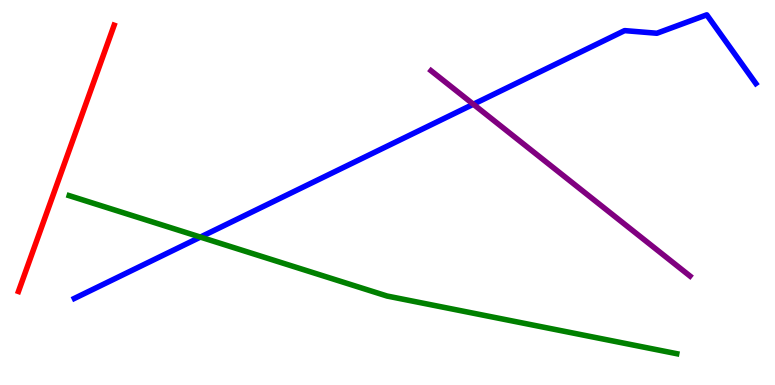[{'lines': ['blue', 'red'], 'intersections': []}, {'lines': ['green', 'red'], 'intersections': []}, {'lines': ['purple', 'red'], 'intersections': []}, {'lines': ['blue', 'green'], 'intersections': [{'x': 2.59, 'y': 3.84}]}, {'lines': ['blue', 'purple'], 'intersections': [{'x': 6.11, 'y': 7.29}]}, {'lines': ['green', 'purple'], 'intersections': []}]